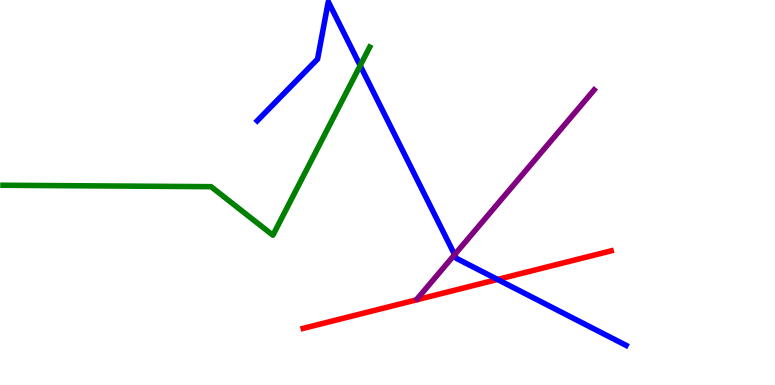[{'lines': ['blue', 'red'], 'intersections': [{'x': 6.42, 'y': 2.74}]}, {'lines': ['green', 'red'], 'intersections': []}, {'lines': ['purple', 'red'], 'intersections': []}, {'lines': ['blue', 'green'], 'intersections': [{'x': 4.65, 'y': 8.3}]}, {'lines': ['blue', 'purple'], 'intersections': [{'x': 5.87, 'y': 3.39}]}, {'lines': ['green', 'purple'], 'intersections': []}]